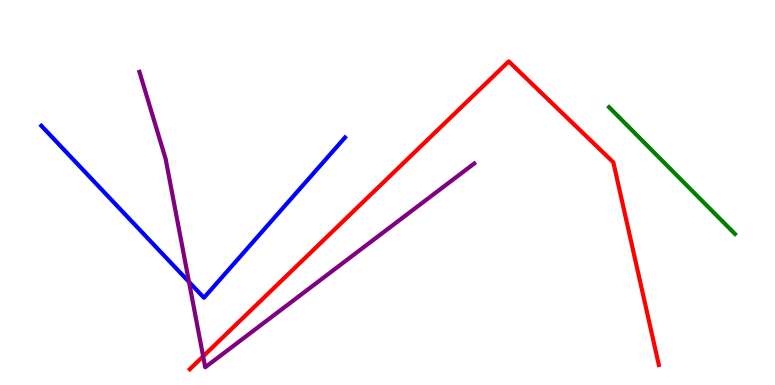[{'lines': ['blue', 'red'], 'intersections': []}, {'lines': ['green', 'red'], 'intersections': []}, {'lines': ['purple', 'red'], 'intersections': [{'x': 2.62, 'y': 0.744}]}, {'lines': ['blue', 'green'], 'intersections': []}, {'lines': ['blue', 'purple'], 'intersections': [{'x': 2.44, 'y': 2.68}]}, {'lines': ['green', 'purple'], 'intersections': []}]